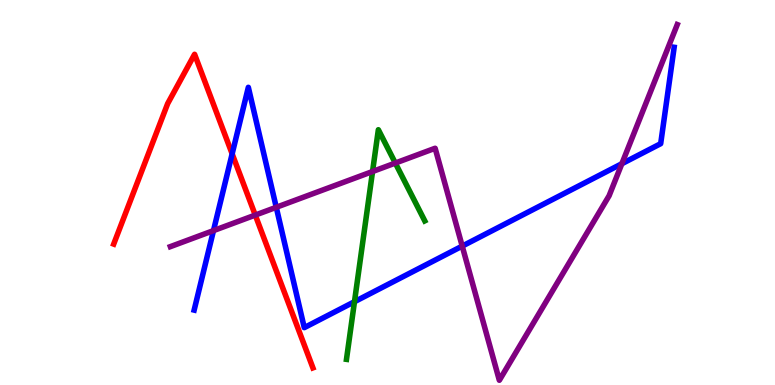[{'lines': ['blue', 'red'], 'intersections': [{'x': 3.0, 'y': 6.0}]}, {'lines': ['green', 'red'], 'intersections': []}, {'lines': ['purple', 'red'], 'intersections': [{'x': 3.29, 'y': 4.41}]}, {'lines': ['blue', 'green'], 'intersections': [{'x': 4.57, 'y': 2.16}]}, {'lines': ['blue', 'purple'], 'intersections': [{'x': 2.75, 'y': 4.01}, {'x': 3.56, 'y': 4.62}, {'x': 5.96, 'y': 3.61}, {'x': 8.02, 'y': 5.75}]}, {'lines': ['green', 'purple'], 'intersections': [{'x': 4.81, 'y': 5.55}, {'x': 5.1, 'y': 5.76}]}]